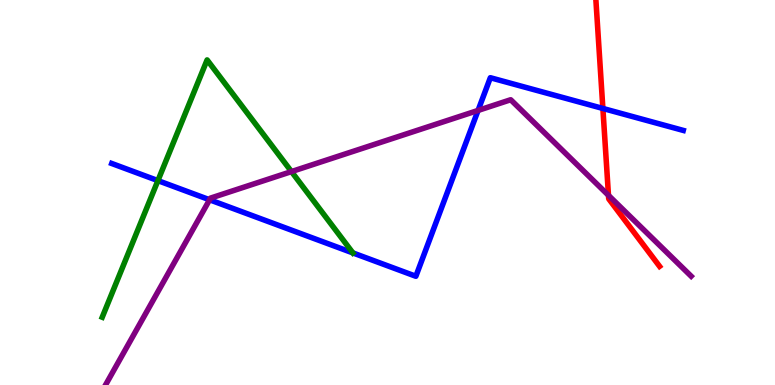[{'lines': ['blue', 'red'], 'intersections': [{'x': 7.78, 'y': 7.18}]}, {'lines': ['green', 'red'], 'intersections': []}, {'lines': ['purple', 'red'], 'intersections': [{'x': 7.85, 'y': 4.93}]}, {'lines': ['blue', 'green'], 'intersections': [{'x': 2.04, 'y': 5.31}, {'x': 4.55, 'y': 3.43}]}, {'lines': ['blue', 'purple'], 'intersections': [{'x': 2.7, 'y': 4.81}, {'x': 6.17, 'y': 7.13}]}, {'lines': ['green', 'purple'], 'intersections': [{'x': 3.76, 'y': 5.54}]}]